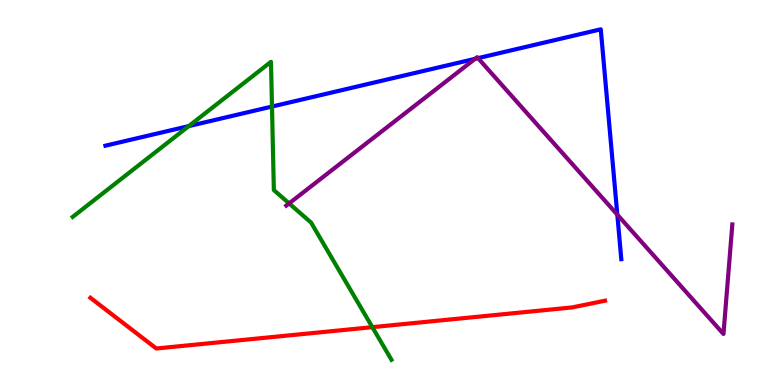[{'lines': ['blue', 'red'], 'intersections': []}, {'lines': ['green', 'red'], 'intersections': [{'x': 4.8, 'y': 1.5}]}, {'lines': ['purple', 'red'], 'intersections': []}, {'lines': ['blue', 'green'], 'intersections': [{'x': 2.44, 'y': 6.72}, {'x': 3.51, 'y': 7.23}]}, {'lines': ['blue', 'purple'], 'intersections': [{'x': 6.13, 'y': 8.47}, {'x': 6.17, 'y': 8.49}, {'x': 7.97, 'y': 4.42}]}, {'lines': ['green', 'purple'], 'intersections': [{'x': 3.73, 'y': 4.72}]}]